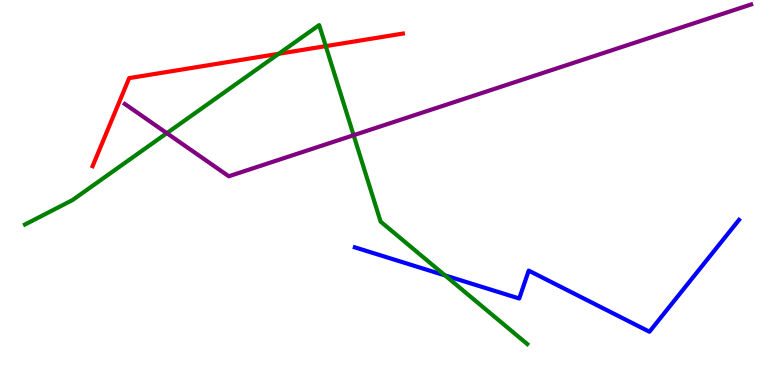[{'lines': ['blue', 'red'], 'intersections': []}, {'lines': ['green', 'red'], 'intersections': [{'x': 3.6, 'y': 8.6}, {'x': 4.2, 'y': 8.8}]}, {'lines': ['purple', 'red'], 'intersections': []}, {'lines': ['blue', 'green'], 'intersections': [{'x': 5.74, 'y': 2.85}]}, {'lines': ['blue', 'purple'], 'intersections': []}, {'lines': ['green', 'purple'], 'intersections': [{'x': 2.15, 'y': 6.54}, {'x': 4.56, 'y': 6.49}]}]